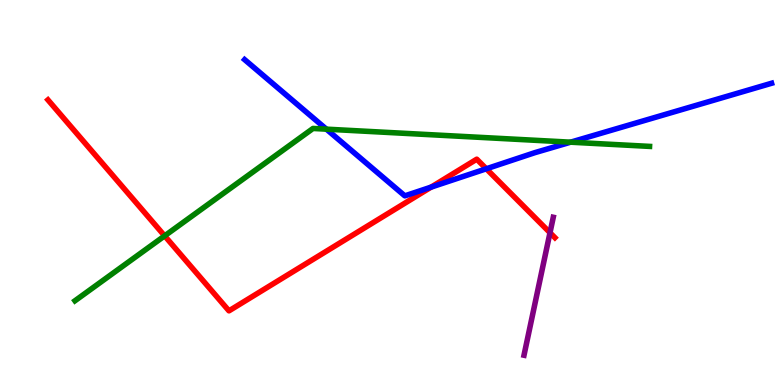[{'lines': ['blue', 'red'], 'intersections': [{'x': 5.56, 'y': 5.14}, {'x': 6.27, 'y': 5.62}]}, {'lines': ['green', 'red'], 'intersections': [{'x': 2.12, 'y': 3.87}]}, {'lines': ['purple', 'red'], 'intersections': [{'x': 7.1, 'y': 3.96}]}, {'lines': ['blue', 'green'], 'intersections': [{'x': 4.21, 'y': 6.65}, {'x': 7.36, 'y': 6.31}]}, {'lines': ['blue', 'purple'], 'intersections': []}, {'lines': ['green', 'purple'], 'intersections': []}]